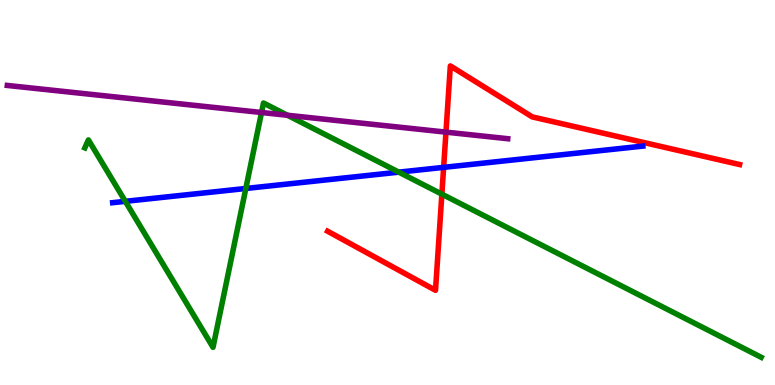[{'lines': ['blue', 'red'], 'intersections': [{'x': 5.72, 'y': 5.65}]}, {'lines': ['green', 'red'], 'intersections': [{'x': 5.7, 'y': 4.96}]}, {'lines': ['purple', 'red'], 'intersections': [{'x': 5.75, 'y': 6.57}]}, {'lines': ['blue', 'green'], 'intersections': [{'x': 1.62, 'y': 4.77}, {'x': 3.17, 'y': 5.1}, {'x': 5.15, 'y': 5.53}]}, {'lines': ['blue', 'purple'], 'intersections': []}, {'lines': ['green', 'purple'], 'intersections': [{'x': 3.37, 'y': 7.08}, {'x': 3.71, 'y': 7.01}]}]